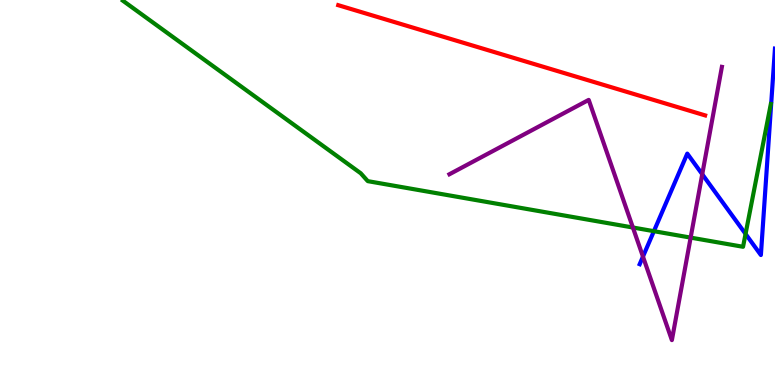[{'lines': ['blue', 'red'], 'intersections': []}, {'lines': ['green', 'red'], 'intersections': []}, {'lines': ['purple', 'red'], 'intersections': []}, {'lines': ['blue', 'green'], 'intersections': [{'x': 8.44, 'y': 4.0}, {'x': 9.62, 'y': 3.92}]}, {'lines': ['blue', 'purple'], 'intersections': [{'x': 8.3, 'y': 3.33}, {'x': 9.06, 'y': 5.47}]}, {'lines': ['green', 'purple'], 'intersections': [{'x': 8.17, 'y': 4.09}, {'x': 8.91, 'y': 3.83}]}]